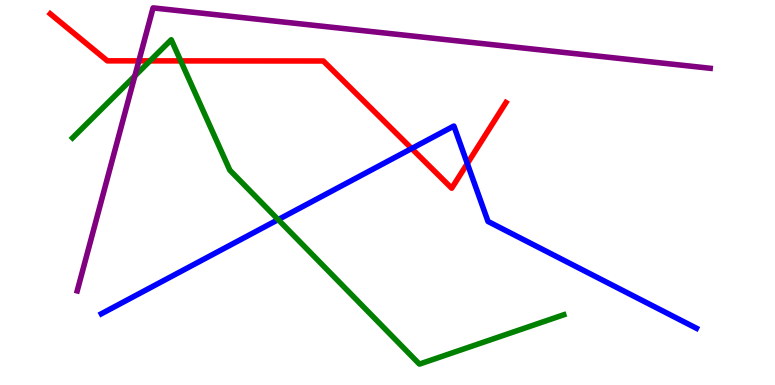[{'lines': ['blue', 'red'], 'intersections': [{'x': 5.31, 'y': 6.14}, {'x': 6.03, 'y': 5.75}]}, {'lines': ['green', 'red'], 'intersections': [{'x': 1.94, 'y': 8.42}, {'x': 2.33, 'y': 8.42}]}, {'lines': ['purple', 'red'], 'intersections': [{'x': 1.79, 'y': 8.42}]}, {'lines': ['blue', 'green'], 'intersections': [{'x': 3.59, 'y': 4.3}]}, {'lines': ['blue', 'purple'], 'intersections': []}, {'lines': ['green', 'purple'], 'intersections': [{'x': 1.74, 'y': 8.03}]}]